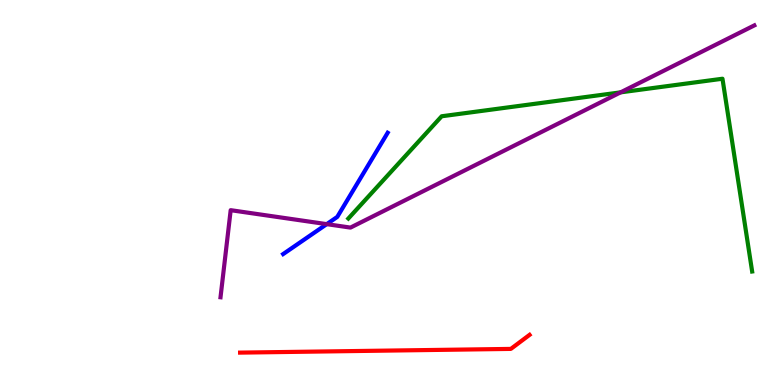[{'lines': ['blue', 'red'], 'intersections': []}, {'lines': ['green', 'red'], 'intersections': []}, {'lines': ['purple', 'red'], 'intersections': []}, {'lines': ['blue', 'green'], 'intersections': []}, {'lines': ['blue', 'purple'], 'intersections': [{'x': 4.22, 'y': 4.18}]}, {'lines': ['green', 'purple'], 'intersections': [{'x': 8.01, 'y': 7.6}]}]